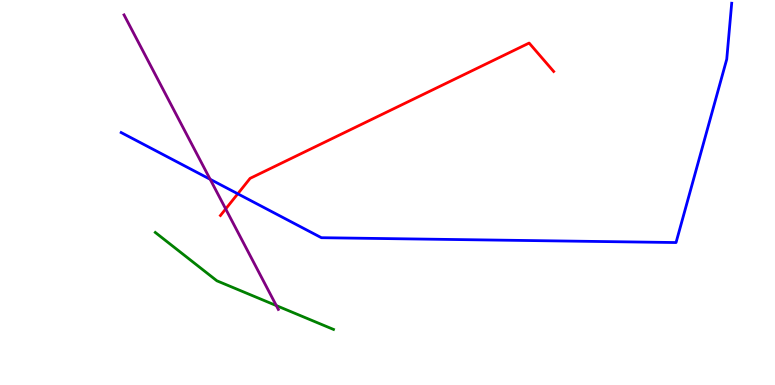[{'lines': ['blue', 'red'], 'intersections': [{'x': 3.07, 'y': 4.97}]}, {'lines': ['green', 'red'], 'intersections': []}, {'lines': ['purple', 'red'], 'intersections': [{'x': 2.91, 'y': 4.57}]}, {'lines': ['blue', 'green'], 'intersections': []}, {'lines': ['blue', 'purple'], 'intersections': [{'x': 2.71, 'y': 5.34}]}, {'lines': ['green', 'purple'], 'intersections': [{'x': 3.57, 'y': 2.06}]}]